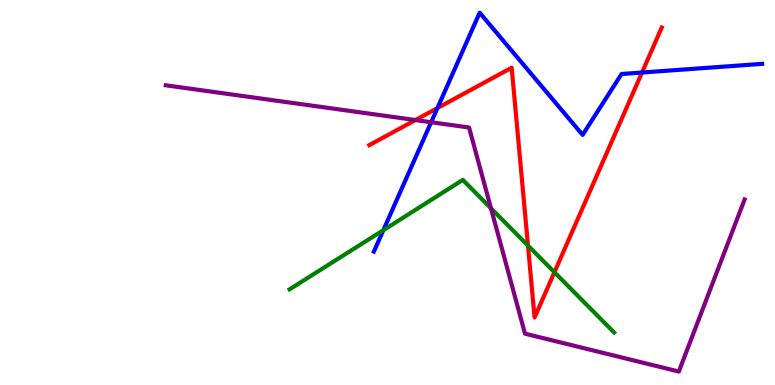[{'lines': ['blue', 'red'], 'intersections': [{'x': 5.64, 'y': 7.19}, {'x': 8.28, 'y': 8.12}]}, {'lines': ['green', 'red'], 'intersections': [{'x': 6.81, 'y': 3.62}, {'x': 7.15, 'y': 2.93}]}, {'lines': ['purple', 'red'], 'intersections': [{'x': 5.36, 'y': 6.88}]}, {'lines': ['blue', 'green'], 'intersections': [{'x': 4.95, 'y': 4.02}]}, {'lines': ['blue', 'purple'], 'intersections': [{'x': 5.56, 'y': 6.82}]}, {'lines': ['green', 'purple'], 'intersections': [{'x': 6.34, 'y': 4.59}]}]